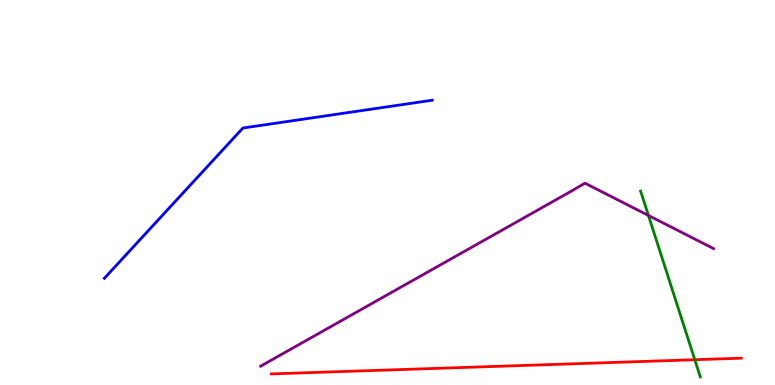[{'lines': ['blue', 'red'], 'intersections': []}, {'lines': ['green', 'red'], 'intersections': [{'x': 8.97, 'y': 0.657}]}, {'lines': ['purple', 'red'], 'intersections': []}, {'lines': ['blue', 'green'], 'intersections': []}, {'lines': ['blue', 'purple'], 'intersections': []}, {'lines': ['green', 'purple'], 'intersections': [{'x': 8.37, 'y': 4.4}]}]